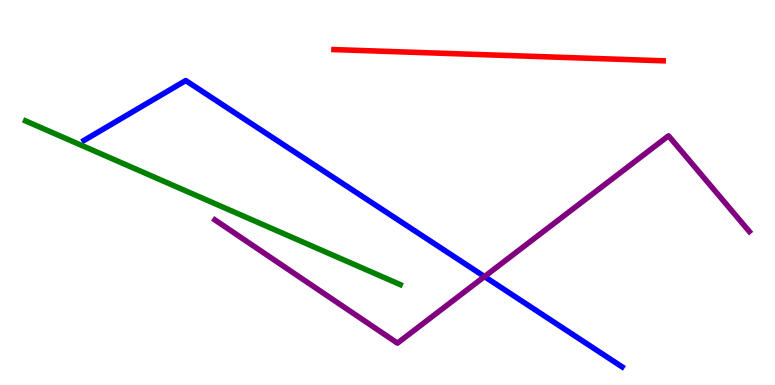[{'lines': ['blue', 'red'], 'intersections': []}, {'lines': ['green', 'red'], 'intersections': []}, {'lines': ['purple', 'red'], 'intersections': []}, {'lines': ['blue', 'green'], 'intersections': []}, {'lines': ['blue', 'purple'], 'intersections': [{'x': 6.25, 'y': 2.82}]}, {'lines': ['green', 'purple'], 'intersections': []}]